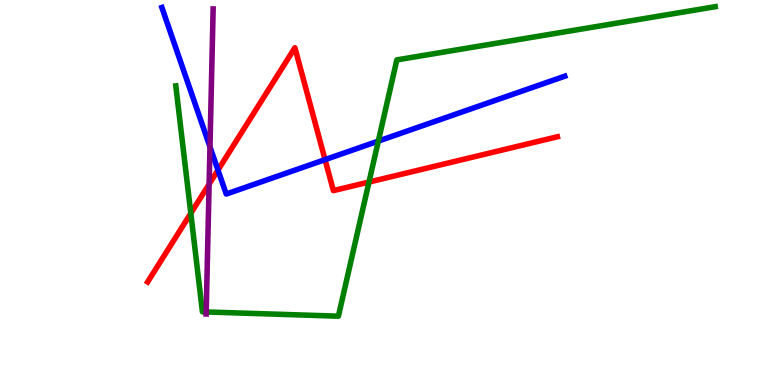[{'lines': ['blue', 'red'], 'intersections': [{'x': 2.81, 'y': 5.58}, {'x': 4.19, 'y': 5.85}]}, {'lines': ['green', 'red'], 'intersections': [{'x': 2.46, 'y': 4.46}, {'x': 4.76, 'y': 5.27}]}, {'lines': ['purple', 'red'], 'intersections': [{'x': 2.7, 'y': 5.22}]}, {'lines': ['blue', 'green'], 'intersections': [{'x': 4.88, 'y': 6.34}]}, {'lines': ['blue', 'purple'], 'intersections': [{'x': 2.71, 'y': 6.18}]}, {'lines': ['green', 'purple'], 'intersections': [{'x': 2.66, 'y': 1.9}]}]